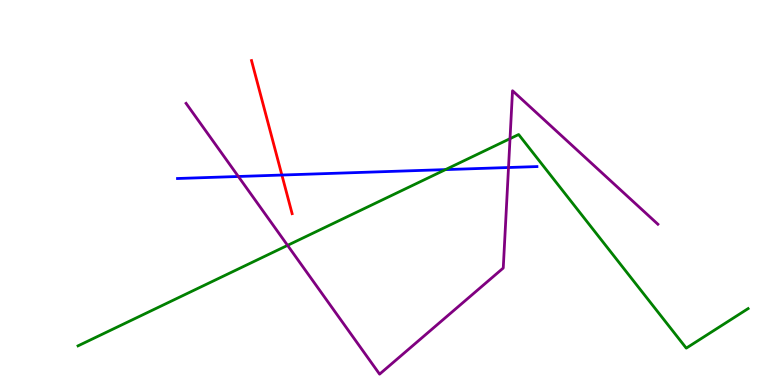[{'lines': ['blue', 'red'], 'intersections': [{'x': 3.64, 'y': 5.45}]}, {'lines': ['green', 'red'], 'intersections': []}, {'lines': ['purple', 'red'], 'intersections': []}, {'lines': ['blue', 'green'], 'intersections': [{'x': 5.75, 'y': 5.59}]}, {'lines': ['blue', 'purple'], 'intersections': [{'x': 3.08, 'y': 5.42}, {'x': 6.56, 'y': 5.65}]}, {'lines': ['green', 'purple'], 'intersections': [{'x': 3.71, 'y': 3.63}, {'x': 6.58, 'y': 6.4}]}]